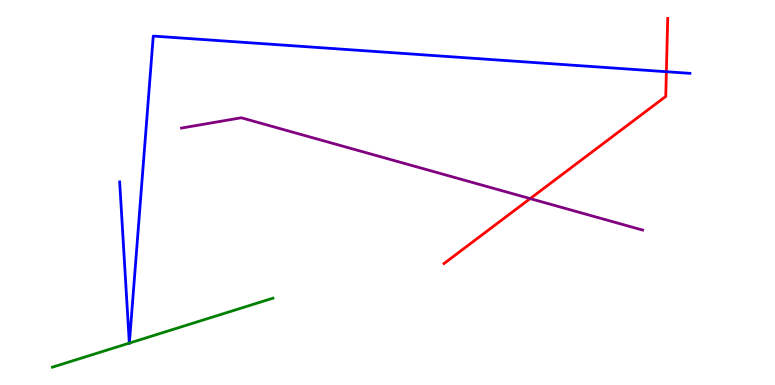[{'lines': ['blue', 'red'], 'intersections': [{'x': 8.6, 'y': 8.14}]}, {'lines': ['green', 'red'], 'intersections': []}, {'lines': ['purple', 'red'], 'intersections': [{'x': 6.84, 'y': 4.84}]}, {'lines': ['blue', 'green'], 'intersections': [{'x': 1.67, 'y': 1.09}, {'x': 1.67, 'y': 1.09}]}, {'lines': ['blue', 'purple'], 'intersections': []}, {'lines': ['green', 'purple'], 'intersections': []}]